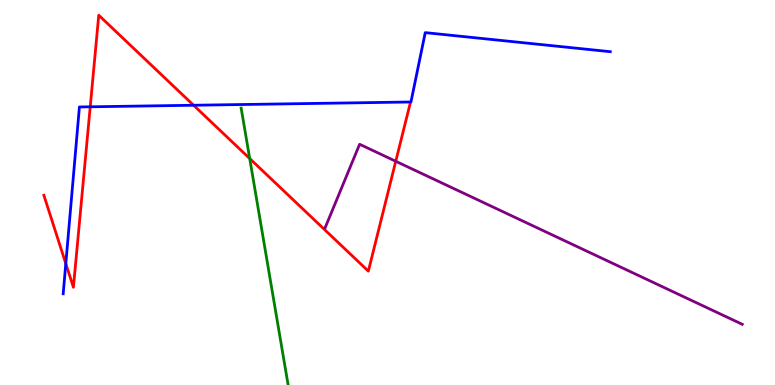[{'lines': ['blue', 'red'], 'intersections': [{'x': 0.849, 'y': 3.15}, {'x': 1.16, 'y': 7.23}, {'x': 2.5, 'y': 7.27}]}, {'lines': ['green', 'red'], 'intersections': [{'x': 3.22, 'y': 5.88}]}, {'lines': ['purple', 'red'], 'intersections': [{'x': 5.11, 'y': 5.81}]}, {'lines': ['blue', 'green'], 'intersections': []}, {'lines': ['blue', 'purple'], 'intersections': []}, {'lines': ['green', 'purple'], 'intersections': []}]